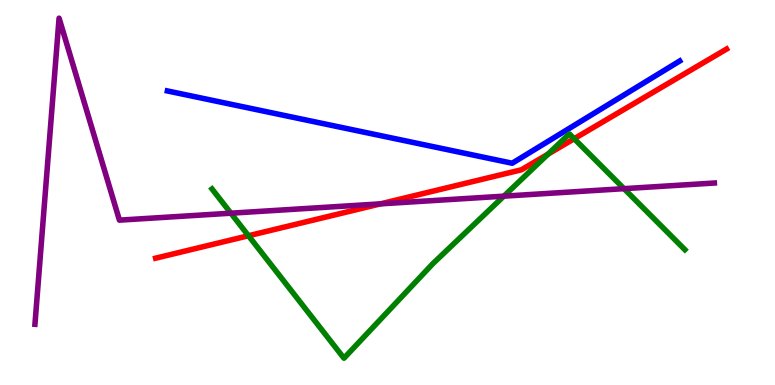[{'lines': ['blue', 'red'], 'intersections': []}, {'lines': ['green', 'red'], 'intersections': [{'x': 3.21, 'y': 3.88}, {'x': 7.07, 'y': 6.0}, {'x': 7.41, 'y': 6.4}]}, {'lines': ['purple', 'red'], 'intersections': [{'x': 4.91, 'y': 4.7}]}, {'lines': ['blue', 'green'], 'intersections': []}, {'lines': ['blue', 'purple'], 'intersections': []}, {'lines': ['green', 'purple'], 'intersections': [{'x': 2.98, 'y': 4.46}, {'x': 6.5, 'y': 4.9}, {'x': 8.05, 'y': 5.1}]}]